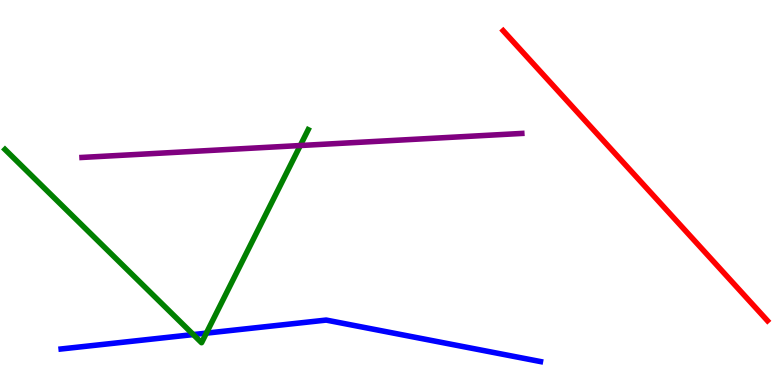[{'lines': ['blue', 'red'], 'intersections': []}, {'lines': ['green', 'red'], 'intersections': []}, {'lines': ['purple', 'red'], 'intersections': []}, {'lines': ['blue', 'green'], 'intersections': [{'x': 2.49, 'y': 1.31}, {'x': 2.66, 'y': 1.35}]}, {'lines': ['blue', 'purple'], 'intersections': []}, {'lines': ['green', 'purple'], 'intersections': [{'x': 3.87, 'y': 6.22}]}]